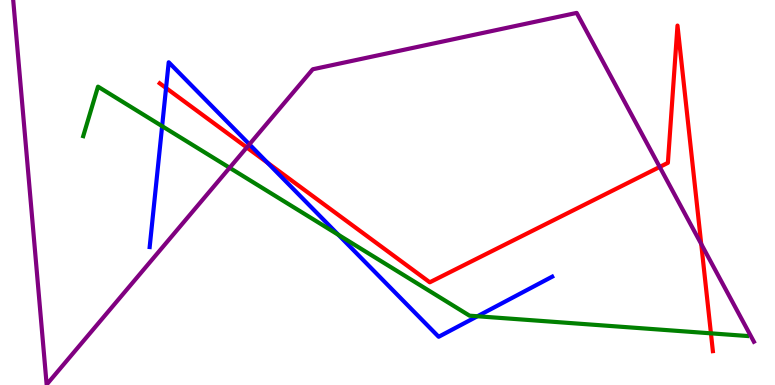[{'lines': ['blue', 'red'], 'intersections': [{'x': 2.14, 'y': 7.71}, {'x': 3.45, 'y': 5.77}]}, {'lines': ['green', 'red'], 'intersections': [{'x': 9.17, 'y': 1.34}]}, {'lines': ['purple', 'red'], 'intersections': [{'x': 3.18, 'y': 6.17}, {'x': 8.51, 'y': 5.66}, {'x': 9.05, 'y': 3.66}]}, {'lines': ['blue', 'green'], 'intersections': [{'x': 2.09, 'y': 6.72}, {'x': 4.37, 'y': 3.9}, {'x': 6.16, 'y': 1.79}]}, {'lines': ['blue', 'purple'], 'intersections': [{'x': 3.22, 'y': 6.25}]}, {'lines': ['green', 'purple'], 'intersections': [{'x': 2.96, 'y': 5.64}]}]